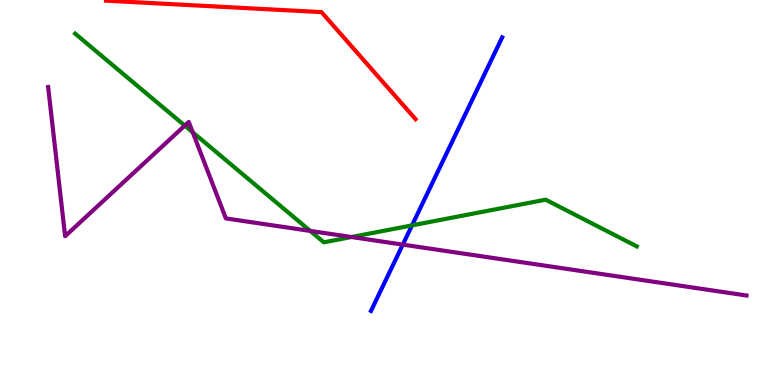[{'lines': ['blue', 'red'], 'intersections': []}, {'lines': ['green', 'red'], 'intersections': []}, {'lines': ['purple', 'red'], 'intersections': []}, {'lines': ['blue', 'green'], 'intersections': [{'x': 5.32, 'y': 4.15}]}, {'lines': ['blue', 'purple'], 'intersections': [{'x': 5.2, 'y': 3.65}]}, {'lines': ['green', 'purple'], 'intersections': [{'x': 2.38, 'y': 6.74}, {'x': 2.49, 'y': 6.56}, {'x': 4.0, 'y': 4.0}, {'x': 4.53, 'y': 3.84}]}]